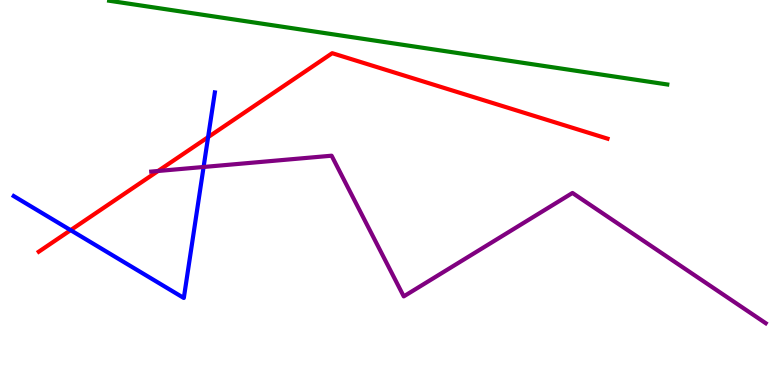[{'lines': ['blue', 'red'], 'intersections': [{'x': 0.911, 'y': 4.02}, {'x': 2.69, 'y': 6.44}]}, {'lines': ['green', 'red'], 'intersections': []}, {'lines': ['purple', 'red'], 'intersections': [{'x': 2.04, 'y': 5.56}]}, {'lines': ['blue', 'green'], 'intersections': []}, {'lines': ['blue', 'purple'], 'intersections': [{'x': 2.63, 'y': 5.66}]}, {'lines': ['green', 'purple'], 'intersections': []}]